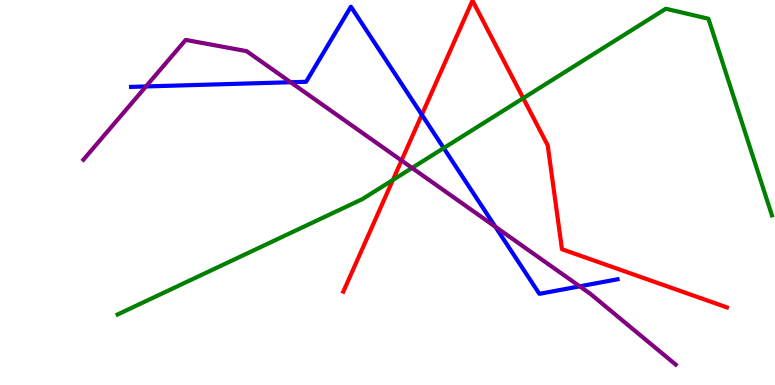[{'lines': ['blue', 'red'], 'intersections': [{'x': 5.44, 'y': 7.02}]}, {'lines': ['green', 'red'], 'intersections': [{'x': 5.07, 'y': 5.33}, {'x': 6.75, 'y': 7.45}]}, {'lines': ['purple', 'red'], 'intersections': [{'x': 5.18, 'y': 5.83}]}, {'lines': ['blue', 'green'], 'intersections': [{'x': 5.73, 'y': 6.15}]}, {'lines': ['blue', 'purple'], 'intersections': [{'x': 1.88, 'y': 7.75}, {'x': 3.75, 'y': 7.86}, {'x': 6.39, 'y': 4.11}, {'x': 7.48, 'y': 2.56}]}, {'lines': ['green', 'purple'], 'intersections': [{'x': 5.32, 'y': 5.64}]}]